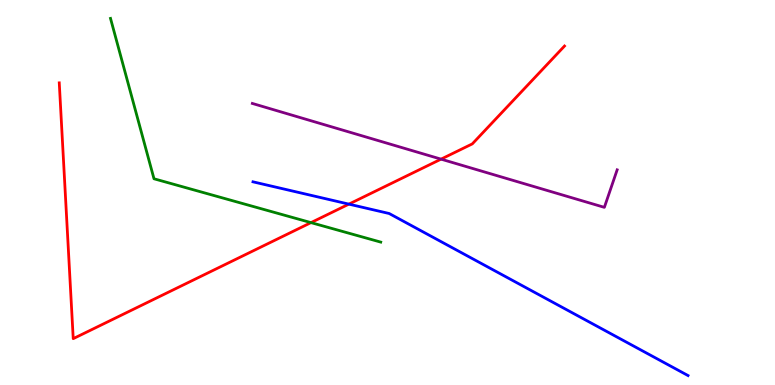[{'lines': ['blue', 'red'], 'intersections': [{'x': 4.5, 'y': 4.7}]}, {'lines': ['green', 'red'], 'intersections': [{'x': 4.01, 'y': 4.22}]}, {'lines': ['purple', 'red'], 'intersections': [{'x': 5.69, 'y': 5.87}]}, {'lines': ['blue', 'green'], 'intersections': []}, {'lines': ['blue', 'purple'], 'intersections': []}, {'lines': ['green', 'purple'], 'intersections': []}]